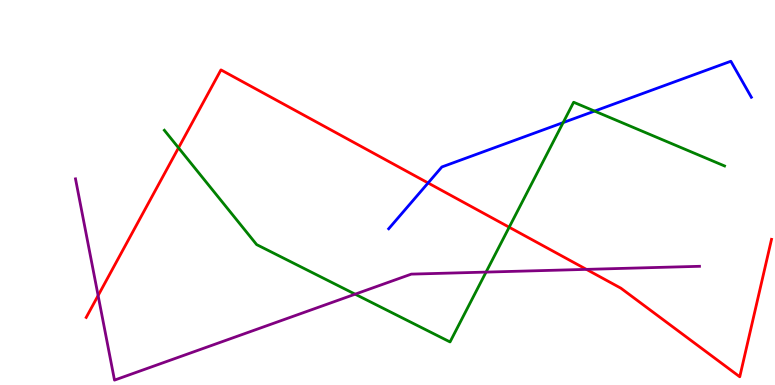[{'lines': ['blue', 'red'], 'intersections': [{'x': 5.52, 'y': 5.25}]}, {'lines': ['green', 'red'], 'intersections': [{'x': 2.3, 'y': 6.16}, {'x': 6.57, 'y': 4.1}]}, {'lines': ['purple', 'red'], 'intersections': [{'x': 1.27, 'y': 2.32}, {'x': 7.57, 'y': 3.0}]}, {'lines': ['blue', 'green'], 'intersections': [{'x': 7.27, 'y': 6.82}, {'x': 7.67, 'y': 7.11}]}, {'lines': ['blue', 'purple'], 'intersections': []}, {'lines': ['green', 'purple'], 'intersections': [{'x': 4.58, 'y': 2.36}, {'x': 6.27, 'y': 2.93}]}]